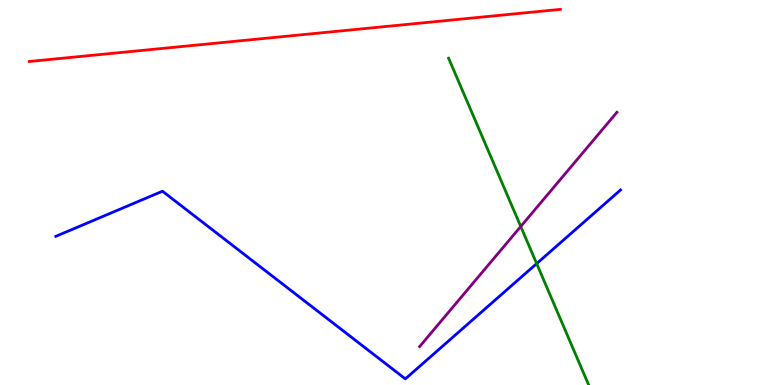[{'lines': ['blue', 'red'], 'intersections': []}, {'lines': ['green', 'red'], 'intersections': []}, {'lines': ['purple', 'red'], 'intersections': []}, {'lines': ['blue', 'green'], 'intersections': [{'x': 6.92, 'y': 3.15}]}, {'lines': ['blue', 'purple'], 'intersections': []}, {'lines': ['green', 'purple'], 'intersections': [{'x': 6.72, 'y': 4.12}]}]